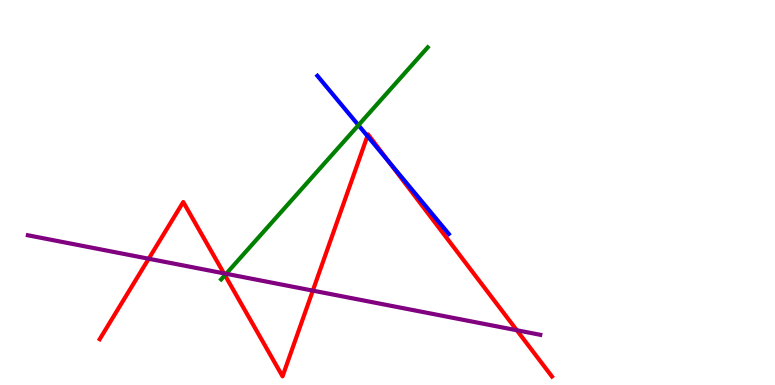[{'lines': ['blue', 'red'], 'intersections': [{'x': 4.74, 'y': 6.47}, {'x': 5.02, 'y': 5.8}]}, {'lines': ['green', 'red'], 'intersections': [{'x': 2.9, 'y': 2.85}]}, {'lines': ['purple', 'red'], 'intersections': [{'x': 1.92, 'y': 3.28}, {'x': 2.89, 'y': 2.9}, {'x': 4.04, 'y': 2.45}, {'x': 6.67, 'y': 1.42}]}, {'lines': ['blue', 'green'], 'intersections': [{'x': 4.62, 'y': 6.75}]}, {'lines': ['blue', 'purple'], 'intersections': []}, {'lines': ['green', 'purple'], 'intersections': [{'x': 2.92, 'y': 2.89}]}]